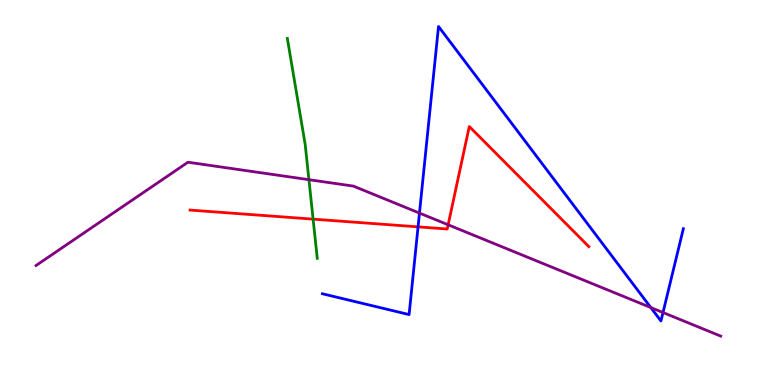[{'lines': ['blue', 'red'], 'intersections': [{'x': 5.39, 'y': 4.11}]}, {'lines': ['green', 'red'], 'intersections': [{'x': 4.04, 'y': 4.31}]}, {'lines': ['purple', 'red'], 'intersections': [{'x': 5.78, 'y': 4.16}]}, {'lines': ['blue', 'green'], 'intersections': []}, {'lines': ['blue', 'purple'], 'intersections': [{'x': 5.41, 'y': 4.47}, {'x': 8.4, 'y': 2.01}, {'x': 8.55, 'y': 1.88}]}, {'lines': ['green', 'purple'], 'intersections': [{'x': 3.99, 'y': 5.33}]}]